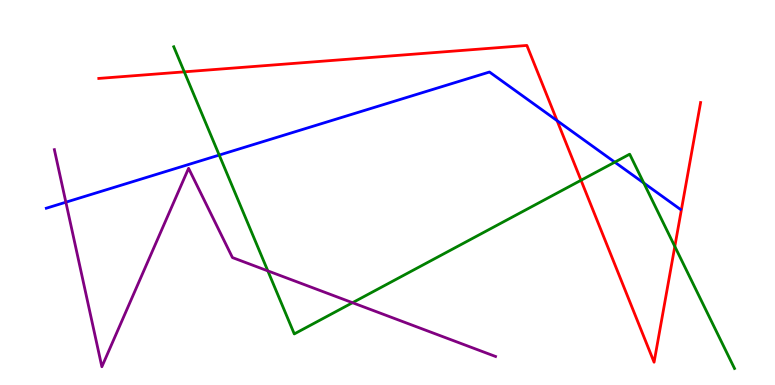[{'lines': ['blue', 'red'], 'intersections': [{'x': 7.19, 'y': 6.87}]}, {'lines': ['green', 'red'], 'intersections': [{'x': 2.38, 'y': 8.13}, {'x': 7.5, 'y': 5.32}, {'x': 8.71, 'y': 3.6}]}, {'lines': ['purple', 'red'], 'intersections': []}, {'lines': ['blue', 'green'], 'intersections': [{'x': 2.83, 'y': 5.97}, {'x': 7.93, 'y': 5.79}, {'x': 8.31, 'y': 5.25}]}, {'lines': ['blue', 'purple'], 'intersections': [{'x': 0.85, 'y': 4.75}]}, {'lines': ['green', 'purple'], 'intersections': [{'x': 3.46, 'y': 2.96}, {'x': 4.55, 'y': 2.14}]}]